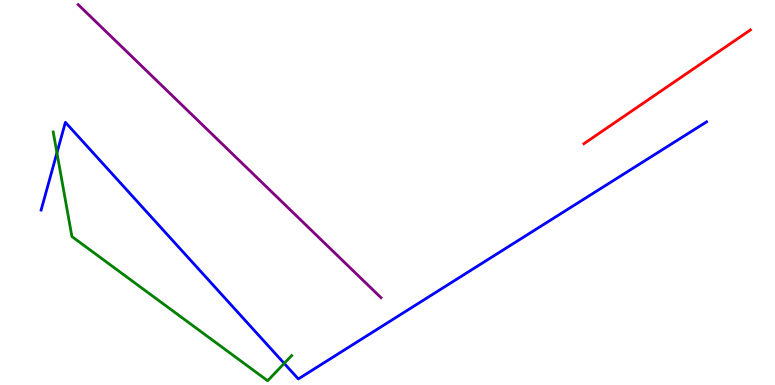[{'lines': ['blue', 'red'], 'intersections': []}, {'lines': ['green', 'red'], 'intersections': []}, {'lines': ['purple', 'red'], 'intersections': []}, {'lines': ['blue', 'green'], 'intersections': [{'x': 0.735, 'y': 6.03}, {'x': 3.67, 'y': 0.561}]}, {'lines': ['blue', 'purple'], 'intersections': []}, {'lines': ['green', 'purple'], 'intersections': []}]